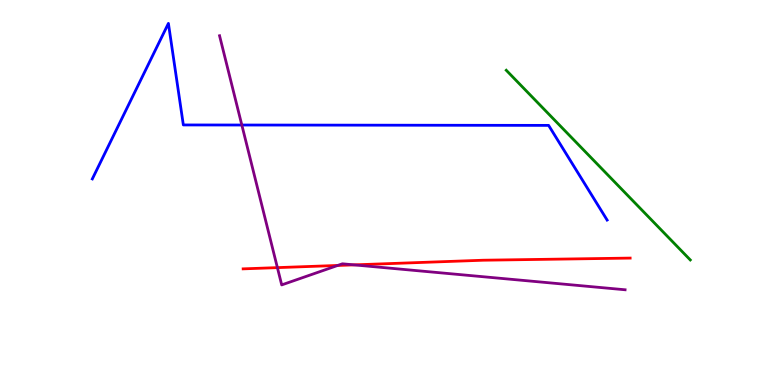[{'lines': ['blue', 'red'], 'intersections': []}, {'lines': ['green', 'red'], 'intersections': []}, {'lines': ['purple', 'red'], 'intersections': [{'x': 3.58, 'y': 3.05}, {'x': 4.36, 'y': 3.1}, {'x': 4.57, 'y': 3.12}]}, {'lines': ['blue', 'green'], 'intersections': []}, {'lines': ['blue', 'purple'], 'intersections': [{'x': 3.12, 'y': 6.75}]}, {'lines': ['green', 'purple'], 'intersections': []}]